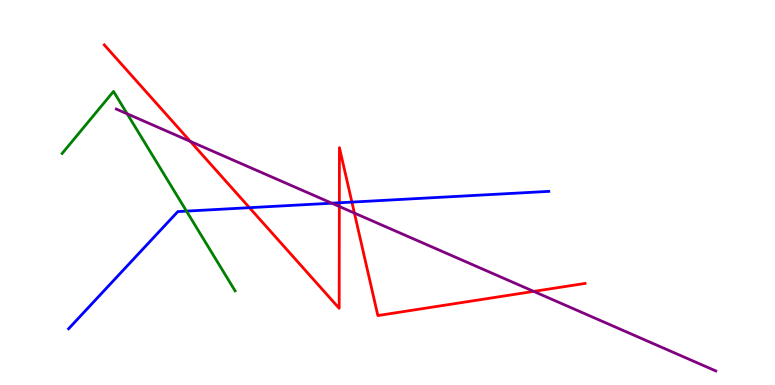[{'lines': ['blue', 'red'], 'intersections': [{'x': 3.22, 'y': 4.61}, {'x': 4.38, 'y': 4.73}, {'x': 4.54, 'y': 4.75}]}, {'lines': ['green', 'red'], 'intersections': []}, {'lines': ['purple', 'red'], 'intersections': [{'x': 2.46, 'y': 6.33}, {'x': 4.38, 'y': 4.64}, {'x': 4.57, 'y': 4.47}, {'x': 6.89, 'y': 2.43}]}, {'lines': ['blue', 'green'], 'intersections': [{'x': 2.41, 'y': 4.52}]}, {'lines': ['blue', 'purple'], 'intersections': [{'x': 4.28, 'y': 4.72}]}, {'lines': ['green', 'purple'], 'intersections': [{'x': 1.64, 'y': 7.04}]}]